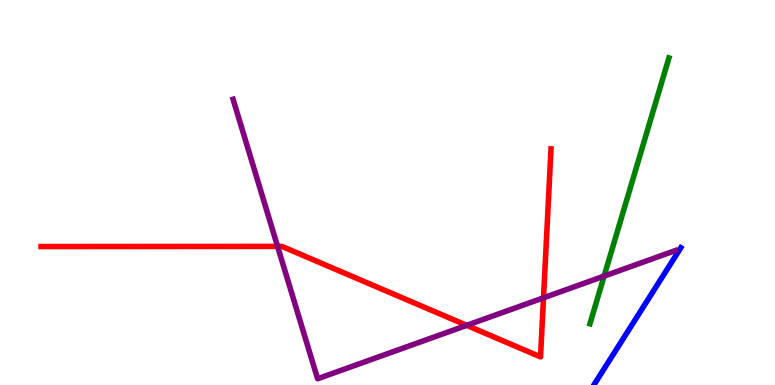[{'lines': ['blue', 'red'], 'intersections': []}, {'lines': ['green', 'red'], 'intersections': []}, {'lines': ['purple', 'red'], 'intersections': [{'x': 3.58, 'y': 3.6}, {'x': 6.02, 'y': 1.55}, {'x': 7.01, 'y': 2.26}]}, {'lines': ['blue', 'green'], 'intersections': []}, {'lines': ['blue', 'purple'], 'intersections': []}, {'lines': ['green', 'purple'], 'intersections': [{'x': 7.79, 'y': 2.83}]}]